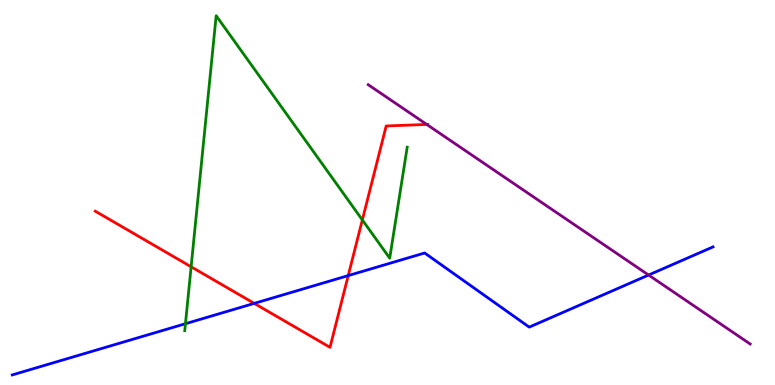[{'lines': ['blue', 'red'], 'intersections': [{'x': 3.28, 'y': 2.12}, {'x': 4.49, 'y': 2.84}]}, {'lines': ['green', 'red'], 'intersections': [{'x': 2.47, 'y': 3.07}, {'x': 4.68, 'y': 4.29}]}, {'lines': ['purple', 'red'], 'intersections': [{'x': 5.51, 'y': 6.77}]}, {'lines': ['blue', 'green'], 'intersections': [{'x': 2.39, 'y': 1.59}]}, {'lines': ['blue', 'purple'], 'intersections': [{'x': 8.37, 'y': 2.86}]}, {'lines': ['green', 'purple'], 'intersections': []}]